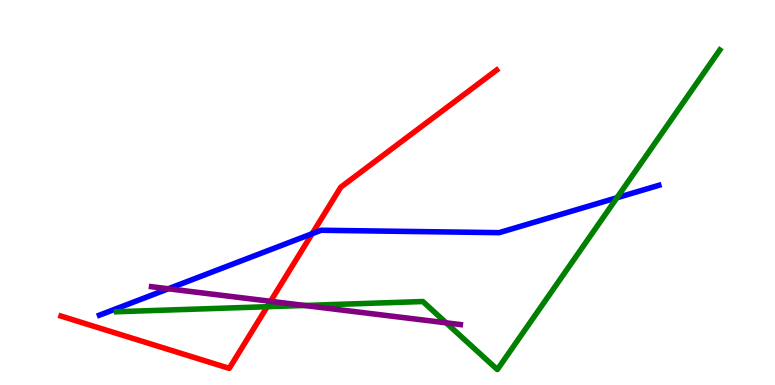[{'lines': ['blue', 'red'], 'intersections': [{'x': 4.03, 'y': 3.93}]}, {'lines': ['green', 'red'], 'intersections': [{'x': 3.45, 'y': 2.03}]}, {'lines': ['purple', 'red'], 'intersections': [{'x': 3.49, 'y': 2.17}]}, {'lines': ['blue', 'green'], 'intersections': [{'x': 7.96, 'y': 4.86}]}, {'lines': ['blue', 'purple'], 'intersections': [{'x': 2.17, 'y': 2.5}]}, {'lines': ['green', 'purple'], 'intersections': [{'x': 3.93, 'y': 2.07}, {'x': 5.76, 'y': 1.61}]}]